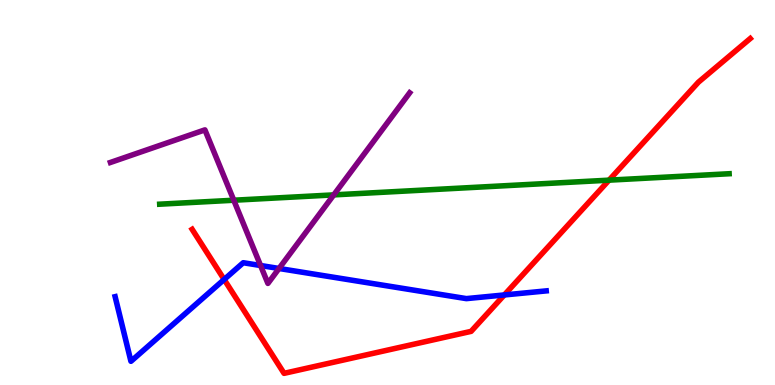[{'lines': ['blue', 'red'], 'intersections': [{'x': 2.89, 'y': 2.74}, {'x': 6.51, 'y': 2.34}]}, {'lines': ['green', 'red'], 'intersections': [{'x': 7.86, 'y': 5.32}]}, {'lines': ['purple', 'red'], 'intersections': []}, {'lines': ['blue', 'green'], 'intersections': []}, {'lines': ['blue', 'purple'], 'intersections': [{'x': 3.36, 'y': 3.1}, {'x': 3.6, 'y': 3.03}]}, {'lines': ['green', 'purple'], 'intersections': [{'x': 3.02, 'y': 4.8}, {'x': 4.31, 'y': 4.94}]}]